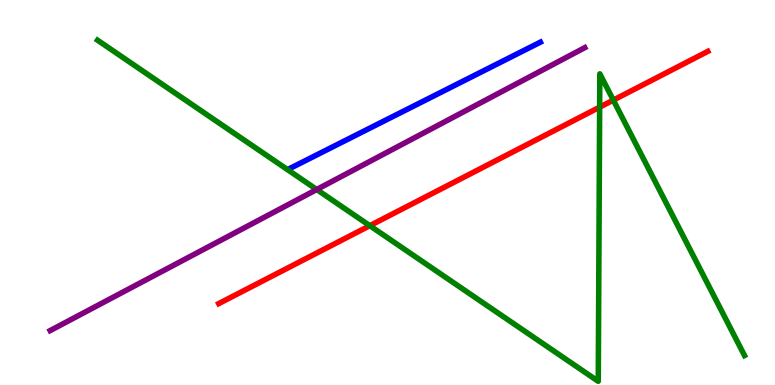[{'lines': ['blue', 'red'], 'intersections': []}, {'lines': ['green', 'red'], 'intersections': [{'x': 4.77, 'y': 4.14}, {'x': 7.74, 'y': 7.22}, {'x': 7.91, 'y': 7.4}]}, {'lines': ['purple', 'red'], 'intersections': []}, {'lines': ['blue', 'green'], 'intersections': []}, {'lines': ['blue', 'purple'], 'intersections': []}, {'lines': ['green', 'purple'], 'intersections': [{'x': 4.09, 'y': 5.08}]}]